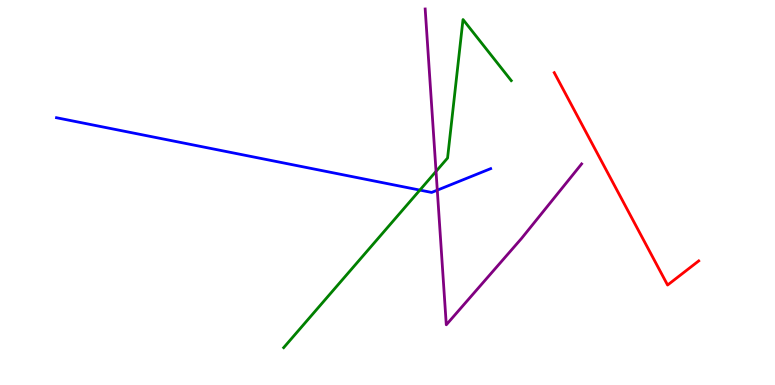[{'lines': ['blue', 'red'], 'intersections': []}, {'lines': ['green', 'red'], 'intersections': []}, {'lines': ['purple', 'red'], 'intersections': []}, {'lines': ['blue', 'green'], 'intersections': [{'x': 5.42, 'y': 5.06}]}, {'lines': ['blue', 'purple'], 'intersections': [{'x': 5.64, 'y': 5.06}]}, {'lines': ['green', 'purple'], 'intersections': [{'x': 5.63, 'y': 5.55}]}]